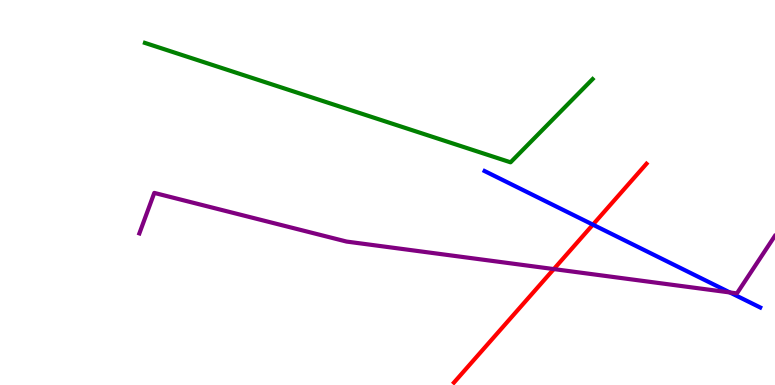[{'lines': ['blue', 'red'], 'intersections': [{'x': 7.65, 'y': 4.16}]}, {'lines': ['green', 'red'], 'intersections': []}, {'lines': ['purple', 'red'], 'intersections': [{'x': 7.15, 'y': 3.01}]}, {'lines': ['blue', 'green'], 'intersections': []}, {'lines': ['blue', 'purple'], 'intersections': [{'x': 9.42, 'y': 2.4}]}, {'lines': ['green', 'purple'], 'intersections': []}]